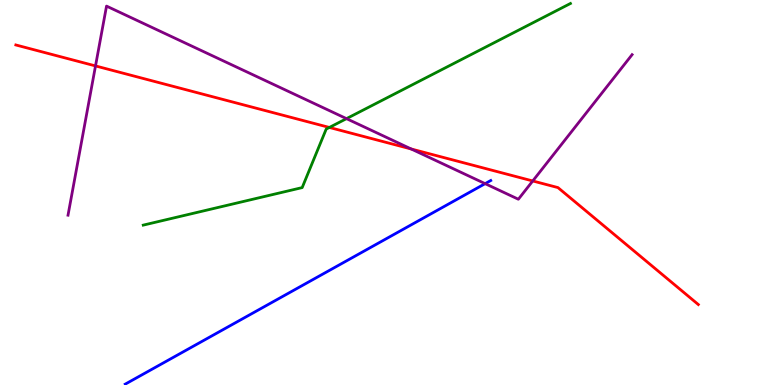[{'lines': ['blue', 'red'], 'intersections': []}, {'lines': ['green', 'red'], 'intersections': [{'x': 4.25, 'y': 6.69}]}, {'lines': ['purple', 'red'], 'intersections': [{'x': 1.23, 'y': 8.29}, {'x': 5.31, 'y': 6.13}, {'x': 6.87, 'y': 5.3}]}, {'lines': ['blue', 'green'], 'intersections': []}, {'lines': ['blue', 'purple'], 'intersections': [{'x': 6.26, 'y': 5.23}]}, {'lines': ['green', 'purple'], 'intersections': [{'x': 4.47, 'y': 6.92}]}]